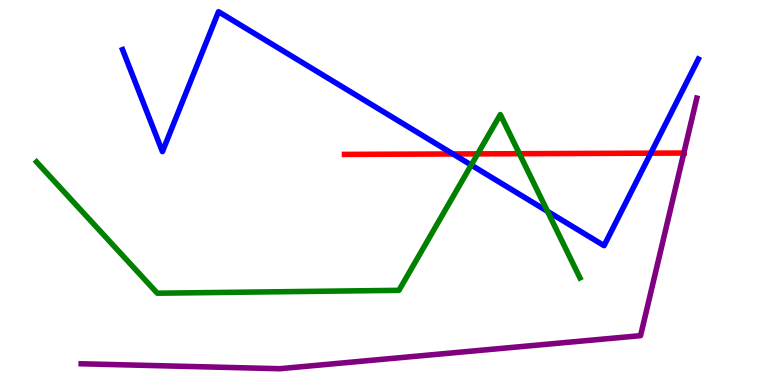[{'lines': ['blue', 'red'], 'intersections': [{'x': 5.84, 'y': 6.0}, {'x': 8.4, 'y': 6.02}]}, {'lines': ['green', 'red'], 'intersections': [{'x': 6.16, 'y': 6.0}, {'x': 6.7, 'y': 6.01}]}, {'lines': ['purple', 'red'], 'intersections': [{'x': 8.82, 'y': 6.02}]}, {'lines': ['blue', 'green'], 'intersections': [{'x': 6.08, 'y': 5.71}, {'x': 7.06, 'y': 4.51}]}, {'lines': ['blue', 'purple'], 'intersections': []}, {'lines': ['green', 'purple'], 'intersections': []}]